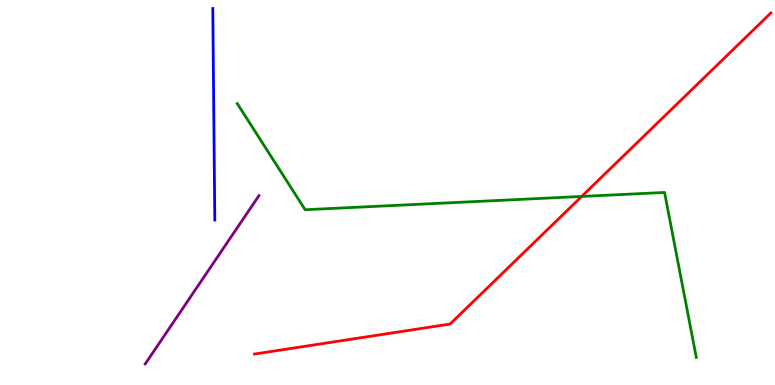[{'lines': ['blue', 'red'], 'intersections': []}, {'lines': ['green', 'red'], 'intersections': [{'x': 7.51, 'y': 4.9}]}, {'lines': ['purple', 'red'], 'intersections': []}, {'lines': ['blue', 'green'], 'intersections': []}, {'lines': ['blue', 'purple'], 'intersections': []}, {'lines': ['green', 'purple'], 'intersections': []}]